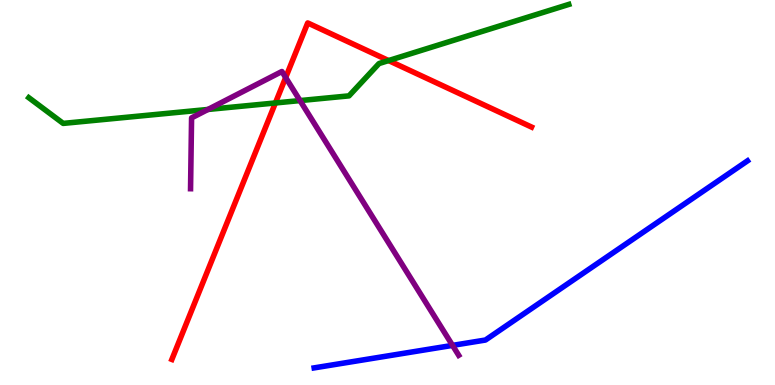[{'lines': ['blue', 'red'], 'intersections': []}, {'lines': ['green', 'red'], 'intersections': [{'x': 3.55, 'y': 7.33}, {'x': 5.01, 'y': 8.43}]}, {'lines': ['purple', 'red'], 'intersections': [{'x': 3.69, 'y': 7.99}]}, {'lines': ['blue', 'green'], 'intersections': []}, {'lines': ['blue', 'purple'], 'intersections': [{'x': 5.84, 'y': 1.03}]}, {'lines': ['green', 'purple'], 'intersections': [{'x': 2.68, 'y': 7.16}, {'x': 3.87, 'y': 7.39}]}]